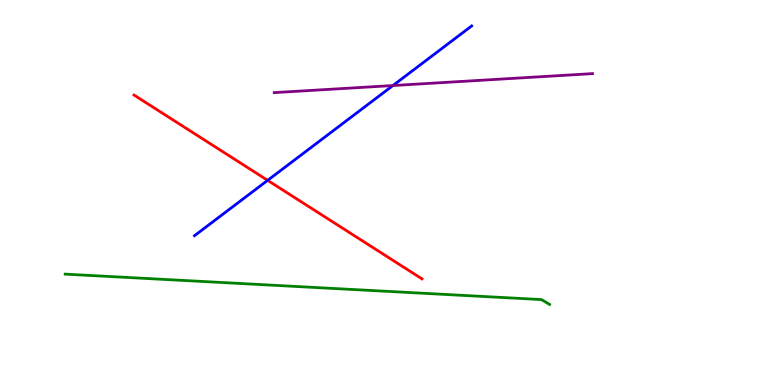[{'lines': ['blue', 'red'], 'intersections': [{'x': 3.45, 'y': 5.32}]}, {'lines': ['green', 'red'], 'intersections': []}, {'lines': ['purple', 'red'], 'intersections': []}, {'lines': ['blue', 'green'], 'intersections': []}, {'lines': ['blue', 'purple'], 'intersections': [{'x': 5.07, 'y': 7.78}]}, {'lines': ['green', 'purple'], 'intersections': []}]